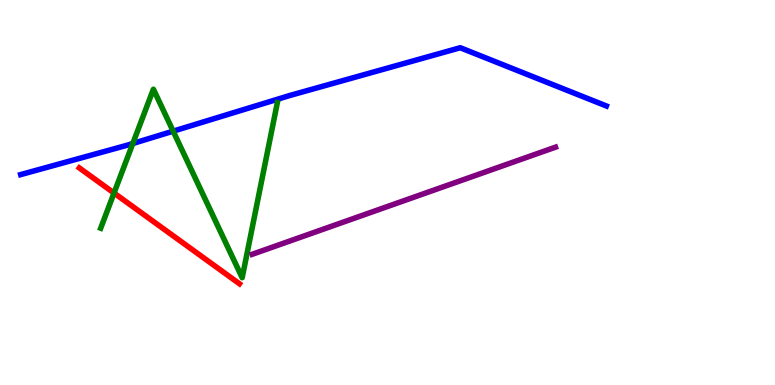[{'lines': ['blue', 'red'], 'intersections': []}, {'lines': ['green', 'red'], 'intersections': [{'x': 1.47, 'y': 4.99}]}, {'lines': ['purple', 'red'], 'intersections': []}, {'lines': ['blue', 'green'], 'intersections': [{'x': 1.71, 'y': 6.27}, {'x': 2.23, 'y': 6.59}]}, {'lines': ['blue', 'purple'], 'intersections': []}, {'lines': ['green', 'purple'], 'intersections': []}]